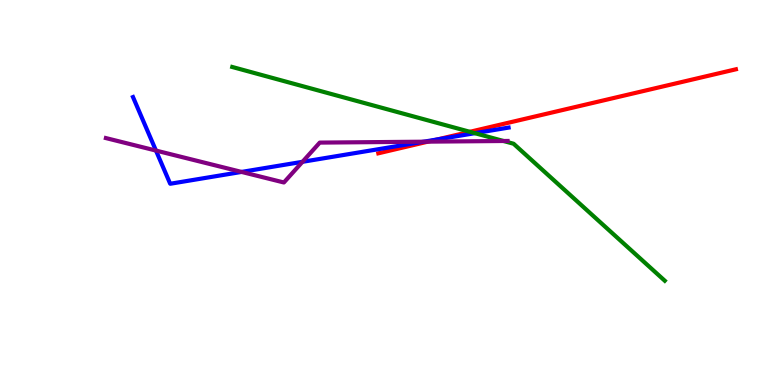[{'lines': ['blue', 'red'], 'intersections': [{'x': 5.65, 'y': 6.38}]}, {'lines': ['green', 'red'], 'intersections': [{'x': 6.06, 'y': 6.58}]}, {'lines': ['purple', 'red'], 'intersections': [{'x': 5.52, 'y': 6.32}]}, {'lines': ['blue', 'green'], 'intersections': [{'x': 6.13, 'y': 6.54}]}, {'lines': ['blue', 'purple'], 'intersections': [{'x': 2.01, 'y': 6.09}, {'x': 3.12, 'y': 5.53}, {'x': 3.9, 'y': 5.8}, {'x': 5.47, 'y': 6.32}]}, {'lines': ['green', 'purple'], 'intersections': [{'x': 6.5, 'y': 6.34}]}]